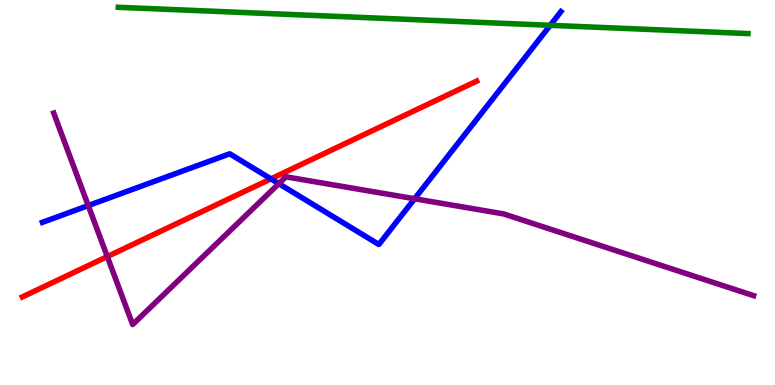[{'lines': ['blue', 'red'], 'intersections': [{'x': 3.5, 'y': 5.35}]}, {'lines': ['green', 'red'], 'intersections': []}, {'lines': ['purple', 'red'], 'intersections': [{'x': 1.38, 'y': 3.34}]}, {'lines': ['blue', 'green'], 'intersections': [{'x': 7.1, 'y': 9.34}]}, {'lines': ['blue', 'purple'], 'intersections': [{'x': 1.14, 'y': 4.66}, {'x': 3.6, 'y': 5.23}, {'x': 5.35, 'y': 4.84}]}, {'lines': ['green', 'purple'], 'intersections': []}]